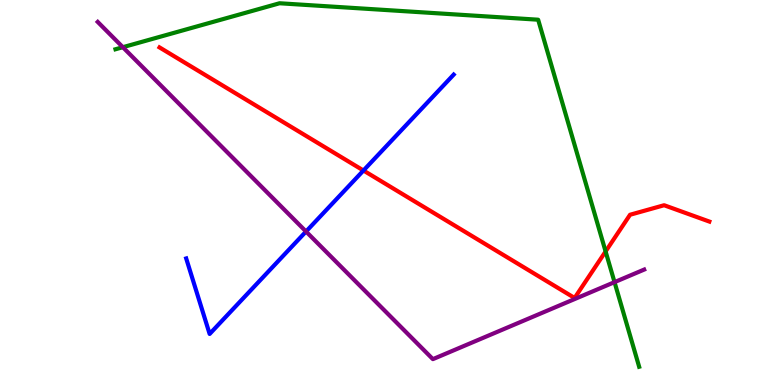[{'lines': ['blue', 'red'], 'intersections': [{'x': 4.69, 'y': 5.57}]}, {'lines': ['green', 'red'], 'intersections': [{'x': 7.81, 'y': 3.47}]}, {'lines': ['purple', 'red'], 'intersections': []}, {'lines': ['blue', 'green'], 'intersections': []}, {'lines': ['blue', 'purple'], 'intersections': [{'x': 3.95, 'y': 3.99}]}, {'lines': ['green', 'purple'], 'intersections': [{'x': 1.59, 'y': 8.77}, {'x': 7.93, 'y': 2.67}]}]